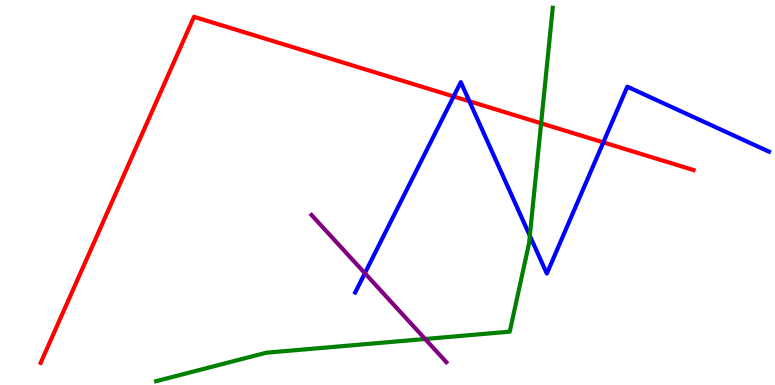[{'lines': ['blue', 'red'], 'intersections': [{'x': 5.85, 'y': 7.49}, {'x': 6.06, 'y': 7.37}, {'x': 7.79, 'y': 6.3}]}, {'lines': ['green', 'red'], 'intersections': [{'x': 6.98, 'y': 6.8}]}, {'lines': ['purple', 'red'], 'intersections': []}, {'lines': ['blue', 'green'], 'intersections': [{'x': 6.84, 'y': 3.88}]}, {'lines': ['blue', 'purple'], 'intersections': [{'x': 4.71, 'y': 2.9}]}, {'lines': ['green', 'purple'], 'intersections': [{'x': 5.49, 'y': 1.2}]}]